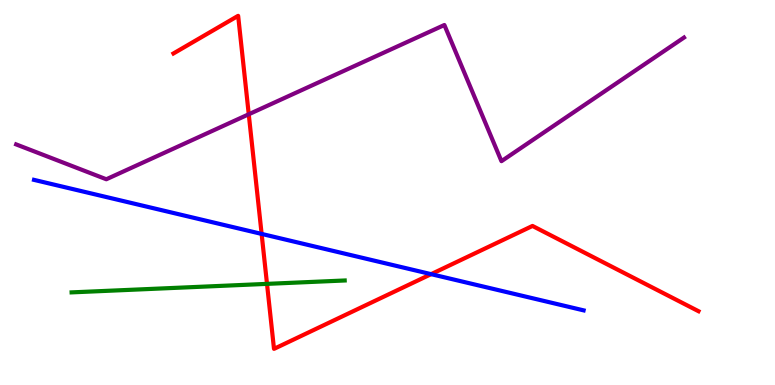[{'lines': ['blue', 'red'], 'intersections': [{'x': 3.38, 'y': 3.92}, {'x': 5.56, 'y': 2.88}]}, {'lines': ['green', 'red'], 'intersections': [{'x': 3.45, 'y': 2.63}]}, {'lines': ['purple', 'red'], 'intersections': [{'x': 3.21, 'y': 7.03}]}, {'lines': ['blue', 'green'], 'intersections': []}, {'lines': ['blue', 'purple'], 'intersections': []}, {'lines': ['green', 'purple'], 'intersections': []}]